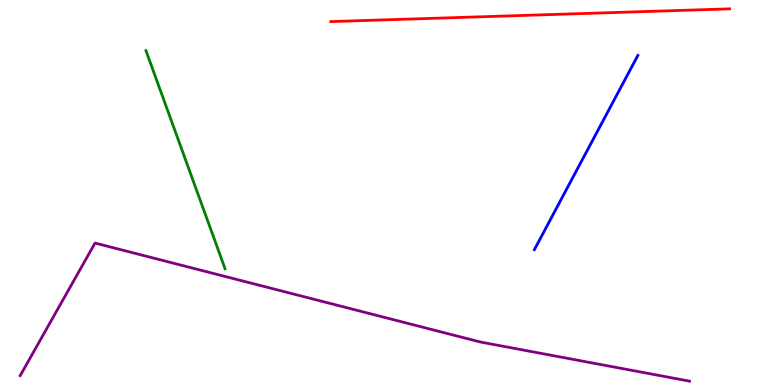[{'lines': ['blue', 'red'], 'intersections': []}, {'lines': ['green', 'red'], 'intersections': []}, {'lines': ['purple', 'red'], 'intersections': []}, {'lines': ['blue', 'green'], 'intersections': []}, {'lines': ['blue', 'purple'], 'intersections': []}, {'lines': ['green', 'purple'], 'intersections': []}]